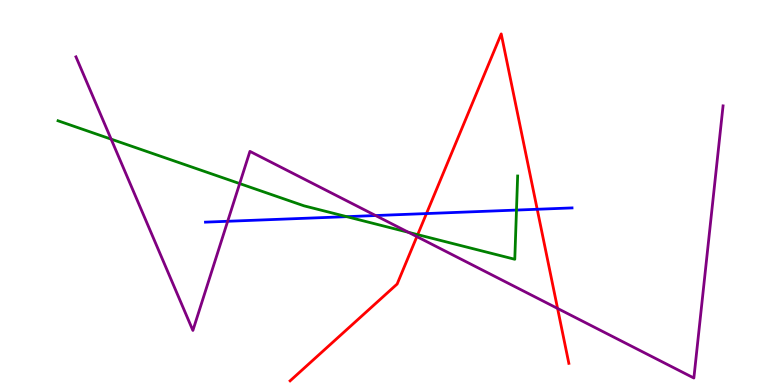[{'lines': ['blue', 'red'], 'intersections': [{'x': 5.5, 'y': 4.45}, {'x': 6.93, 'y': 4.56}]}, {'lines': ['green', 'red'], 'intersections': [{'x': 5.39, 'y': 3.91}]}, {'lines': ['purple', 'red'], 'intersections': [{'x': 5.38, 'y': 3.85}, {'x': 7.19, 'y': 1.99}]}, {'lines': ['blue', 'green'], 'intersections': [{'x': 4.47, 'y': 4.37}, {'x': 6.66, 'y': 4.54}]}, {'lines': ['blue', 'purple'], 'intersections': [{'x': 2.94, 'y': 4.25}, {'x': 4.85, 'y': 4.4}]}, {'lines': ['green', 'purple'], 'intersections': [{'x': 1.43, 'y': 6.39}, {'x': 3.09, 'y': 5.23}, {'x': 5.27, 'y': 3.97}]}]